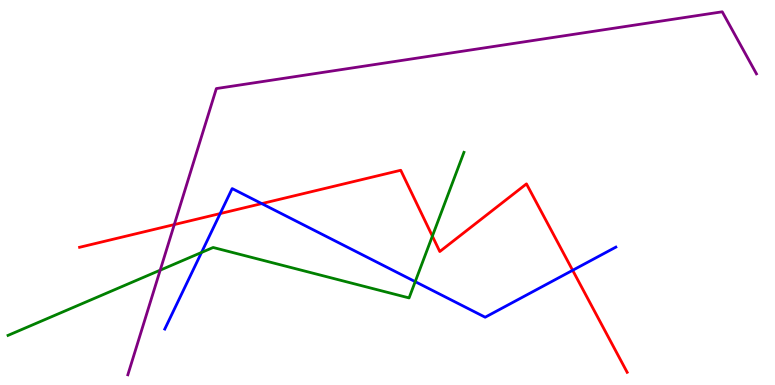[{'lines': ['blue', 'red'], 'intersections': [{'x': 2.84, 'y': 4.45}, {'x': 3.38, 'y': 4.71}, {'x': 7.39, 'y': 2.98}]}, {'lines': ['green', 'red'], 'intersections': [{'x': 5.58, 'y': 3.87}]}, {'lines': ['purple', 'red'], 'intersections': [{'x': 2.25, 'y': 4.17}]}, {'lines': ['blue', 'green'], 'intersections': [{'x': 2.6, 'y': 3.44}, {'x': 5.36, 'y': 2.68}]}, {'lines': ['blue', 'purple'], 'intersections': []}, {'lines': ['green', 'purple'], 'intersections': [{'x': 2.07, 'y': 2.98}]}]